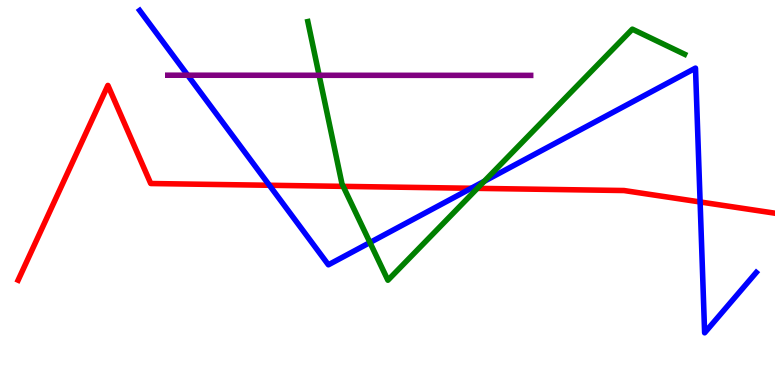[{'lines': ['blue', 'red'], 'intersections': [{'x': 3.48, 'y': 5.19}, {'x': 6.08, 'y': 5.11}, {'x': 9.03, 'y': 4.75}]}, {'lines': ['green', 'red'], 'intersections': [{'x': 4.43, 'y': 5.16}, {'x': 6.16, 'y': 5.11}]}, {'lines': ['purple', 'red'], 'intersections': []}, {'lines': ['blue', 'green'], 'intersections': [{'x': 4.77, 'y': 3.7}, {'x': 6.25, 'y': 5.29}]}, {'lines': ['blue', 'purple'], 'intersections': [{'x': 2.42, 'y': 8.05}]}, {'lines': ['green', 'purple'], 'intersections': [{'x': 4.12, 'y': 8.04}]}]